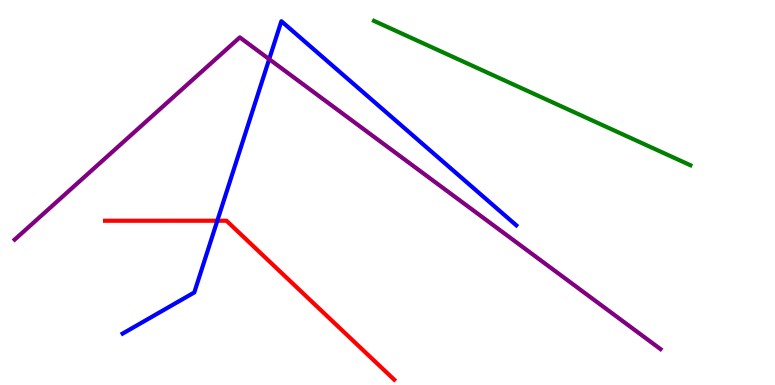[{'lines': ['blue', 'red'], 'intersections': [{'x': 2.8, 'y': 4.27}]}, {'lines': ['green', 'red'], 'intersections': []}, {'lines': ['purple', 'red'], 'intersections': []}, {'lines': ['blue', 'green'], 'intersections': []}, {'lines': ['blue', 'purple'], 'intersections': [{'x': 3.47, 'y': 8.46}]}, {'lines': ['green', 'purple'], 'intersections': []}]